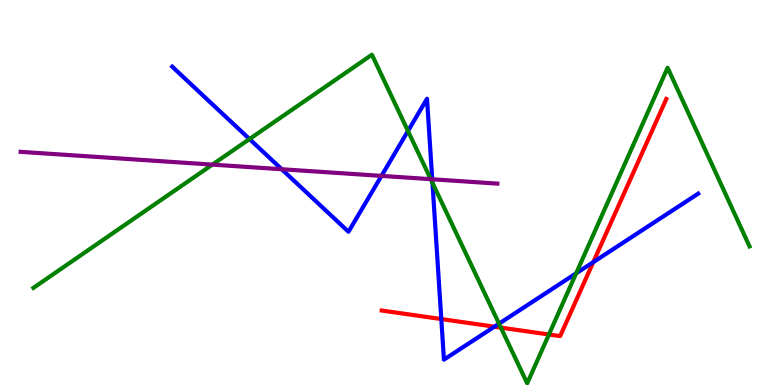[{'lines': ['blue', 'red'], 'intersections': [{'x': 5.69, 'y': 1.71}, {'x': 6.38, 'y': 1.51}, {'x': 7.65, 'y': 3.19}]}, {'lines': ['green', 'red'], 'intersections': [{'x': 6.46, 'y': 1.49}, {'x': 7.08, 'y': 1.31}]}, {'lines': ['purple', 'red'], 'intersections': []}, {'lines': ['blue', 'green'], 'intersections': [{'x': 3.22, 'y': 6.39}, {'x': 5.26, 'y': 6.6}, {'x': 5.58, 'y': 5.25}, {'x': 6.44, 'y': 1.59}, {'x': 7.43, 'y': 2.9}]}, {'lines': ['blue', 'purple'], 'intersections': [{'x': 3.64, 'y': 5.6}, {'x': 4.92, 'y': 5.43}, {'x': 5.58, 'y': 5.34}]}, {'lines': ['green', 'purple'], 'intersections': [{'x': 2.74, 'y': 5.72}, {'x': 5.56, 'y': 5.35}]}]